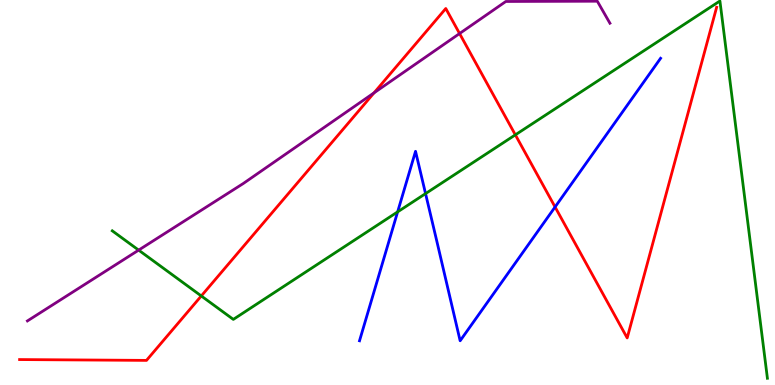[{'lines': ['blue', 'red'], 'intersections': [{'x': 7.16, 'y': 4.62}]}, {'lines': ['green', 'red'], 'intersections': [{'x': 2.6, 'y': 2.31}, {'x': 6.65, 'y': 6.5}]}, {'lines': ['purple', 'red'], 'intersections': [{'x': 4.83, 'y': 7.59}, {'x': 5.93, 'y': 9.13}]}, {'lines': ['blue', 'green'], 'intersections': [{'x': 5.13, 'y': 4.5}, {'x': 5.49, 'y': 4.97}]}, {'lines': ['blue', 'purple'], 'intersections': []}, {'lines': ['green', 'purple'], 'intersections': [{'x': 1.79, 'y': 3.5}]}]